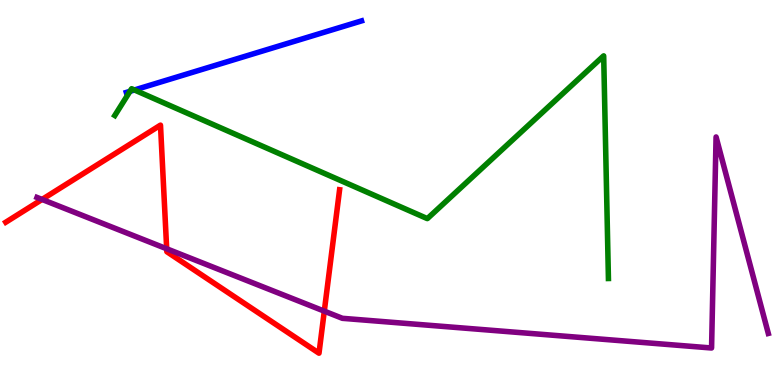[{'lines': ['blue', 'red'], 'intersections': []}, {'lines': ['green', 'red'], 'intersections': []}, {'lines': ['purple', 'red'], 'intersections': [{'x': 0.543, 'y': 4.82}, {'x': 2.15, 'y': 3.54}, {'x': 4.18, 'y': 1.92}]}, {'lines': ['blue', 'green'], 'intersections': [{'x': 1.68, 'y': 7.63}, {'x': 1.73, 'y': 7.66}]}, {'lines': ['blue', 'purple'], 'intersections': []}, {'lines': ['green', 'purple'], 'intersections': []}]